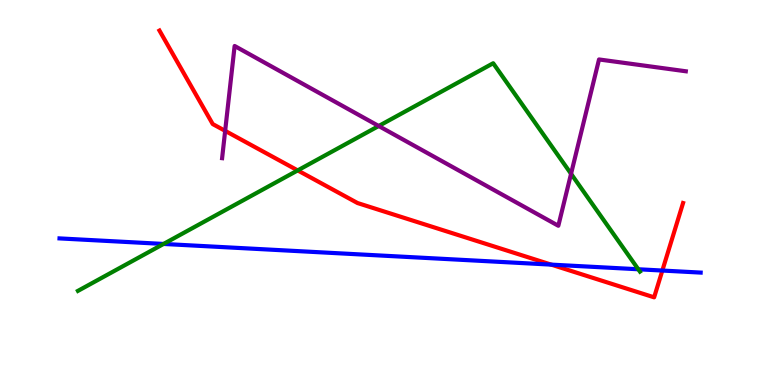[{'lines': ['blue', 'red'], 'intersections': [{'x': 7.11, 'y': 3.13}, {'x': 8.55, 'y': 2.97}]}, {'lines': ['green', 'red'], 'intersections': [{'x': 3.84, 'y': 5.57}]}, {'lines': ['purple', 'red'], 'intersections': [{'x': 2.91, 'y': 6.6}]}, {'lines': ['blue', 'green'], 'intersections': [{'x': 2.11, 'y': 3.66}, {'x': 8.24, 'y': 3.01}]}, {'lines': ['blue', 'purple'], 'intersections': []}, {'lines': ['green', 'purple'], 'intersections': [{'x': 4.89, 'y': 6.73}, {'x': 7.37, 'y': 5.49}]}]